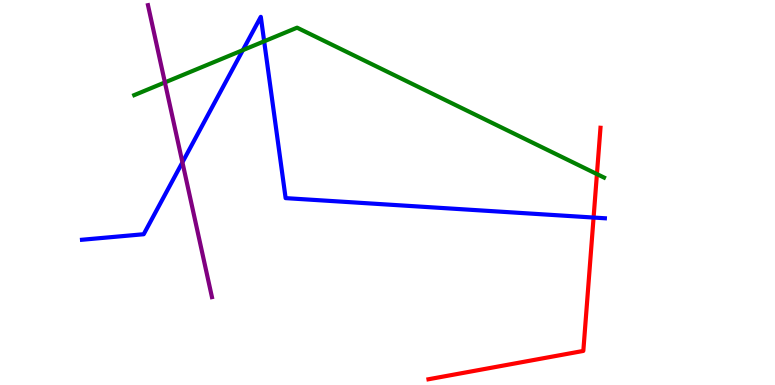[{'lines': ['blue', 'red'], 'intersections': [{'x': 7.66, 'y': 4.35}]}, {'lines': ['green', 'red'], 'intersections': [{'x': 7.7, 'y': 5.48}]}, {'lines': ['purple', 'red'], 'intersections': []}, {'lines': ['blue', 'green'], 'intersections': [{'x': 3.13, 'y': 8.7}, {'x': 3.41, 'y': 8.93}]}, {'lines': ['blue', 'purple'], 'intersections': [{'x': 2.35, 'y': 5.78}]}, {'lines': ['green', 'purple'], 'intersections': [{'x': 2.13, 'y': 7.86}]}]